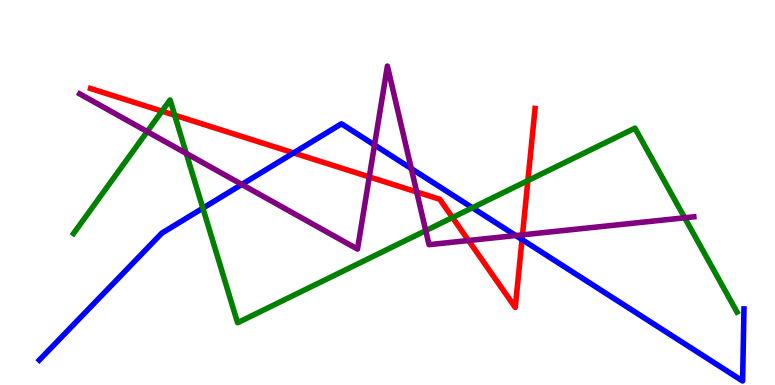[{'lines': ['blue', 'red'], 'intersections': [{'x': 3.79, 'y': 6.03}, {'x': 6.74, 'y': 3.78}]}, {'lines': ['green', 'red'], 'intersections': [{'x': 2.09, 'y': 7.11}, {'x': 2.25, 'y': 7.01}, {'x': 5.84, 'y': 4.35}, {'x': 6.81, 'y': 5.31}]}, {'lines': ['purple', 'red'], 'intersections': [{'x': 4.77, 'y': 5.4}, {'x': 5.38, 'y': 5.01}, {'x': 6.05, 'y': 3.75}, {'x': 6.74, 'y': 3.9}]}, {'lines': ['blue', 'green'], 'intersections': [{'x': 2.62, 'y': 4.59}, {'x': 6.1, 'y': 4.6}]}, {'lines': ['blue', 'purple'], 'intersections': [{'x': 3.12, 'y': 5.21}, {'x': 4.83, 'y': 6.23}, {'x': 5.31, 'y': 5.62}, {'x': 6.65, 'y': 3.88}]}, {'lines': ['green', 'purple'], 'intersections': [{'x': 1.9, 'y': 6.58}, {'x': 2.4, 'y': 6.01}, {'x': 5.49, 'y': 4.01}, {'x': 8.83, 'y': 4.34}]}]